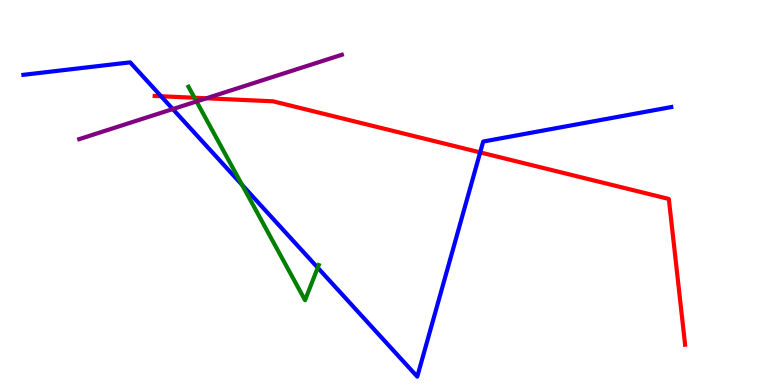[{'lines': ['blue', 'red'], 'intersections': [{'x': 2.08, 'y': 7.5}, {'x': 6.2, 'y': 6.04}]}, {'lines': ['green', 'red'], 'intersections': [{'x': 2.51, 'y': 7.46}]}, {'lines': ['purple', 'red'], 'intersections': [{'x': 2.66, 'y': 7.45}]}, {'lines': ['blue', 'green'], 'intersections': [{'x': 3.12, 'y': 5.2}, {'x': 4.1, 'y': 3.05}]}, {'lines': ['blue', 'purple'], 'intersections': [{'x': 2.23, 'y': 7.17}]}, {'lines': ['green', 'purple'], 'intersections': [{'x': 2.54, 'y': 7.36}]}]